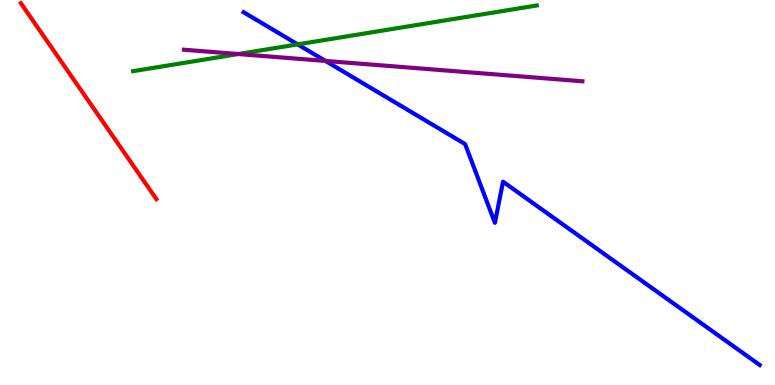[{'lines': ['blue', 'red'], 'intersections': []}, {'lines': ['green', 'red'], 'intersections': []}, {'lines': ['purple', 'red'], 'intersections': []}, {'lines': ['blue', 'green'], 'intersections': [{'x': 3.84, 'y': 8.85}]}, {'lines': ['blue', 'purple'], 'intersections': [{'x': 4.2, 'y': 8.42}]}, {'lines': ['green', 'purple'], 'intersections': [{'x': 3.08, 'y': 8.6}]}]